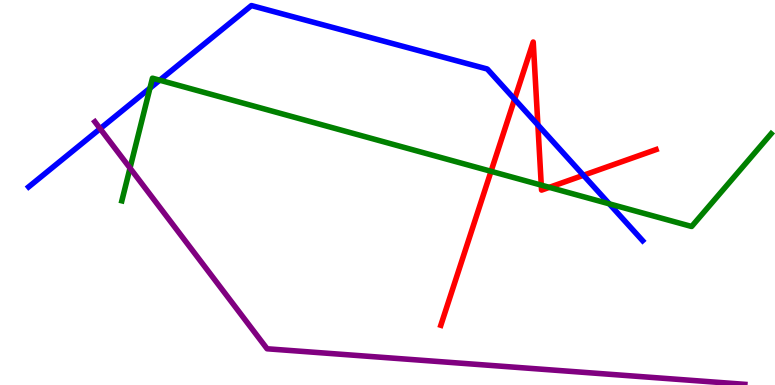[{'lines': ['blue', 'red'], 'intersections': [{'x': 6.64, 'y': 7.42}, {'x': 6.94, 'y': 6.75}, {'x': 7.53, 'y': 5.45}]}, {'lines': ['green', 'red'], 'intersections': [{'x': 6.34, 'y': 5.55}, {'x': 6.98, 'y': 5.19}, {'x': 7.09, 'y': 5.13}]}, {'lines': ['purple', 'red'], 'intersections': []}, {'lines': ['blue', 'green'], 'intersections': [{'x': 1.93, 'y': 7.71}, {'x': 2.06, 'y': 7.92}, {'x': 7.86, 'y': 4.71}]}, {'lines': ['blue', 'purple'], 'intersections': [{'x': 1.29, 'y': 6.66}]}, {'lines': ['green', 'purple'], 'intersections': [{'x': 1.68, 'y': 5.63}]}]